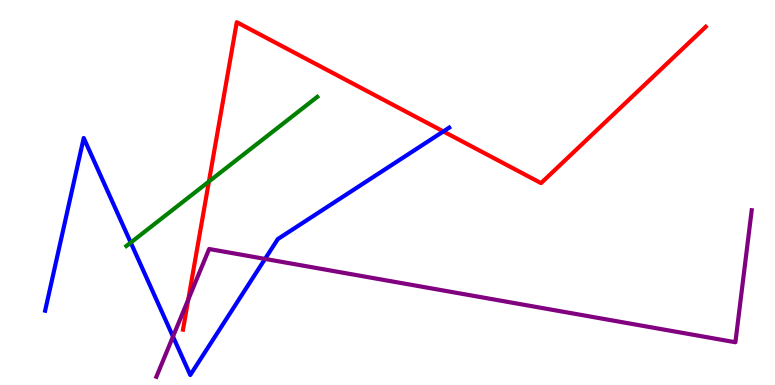[{'lines': ['blue', 'red'], 'intersections': [{'x': 5.72, 'y': 6.59}]}, {'lines': ['green', 'red'], 'intersections': [{'x': 2.7, 'y': 5.28}]}, {'lines': ['purple', 'red'], 'intersections': [{'x': 2.43, 'y': 2.22}]}, {'lines': ['blue', 'green'], 'intersections': [{'x': 1.69, 'y': 3.7}]}, {'lines': ['blue', 'purple'], 'intersections': [{'x': 2.23, 'y': 1.26}, {'x': 3.42, 'y': 3.28}]}, {'lines': ['green', 'purple'], 'intersections': []}]